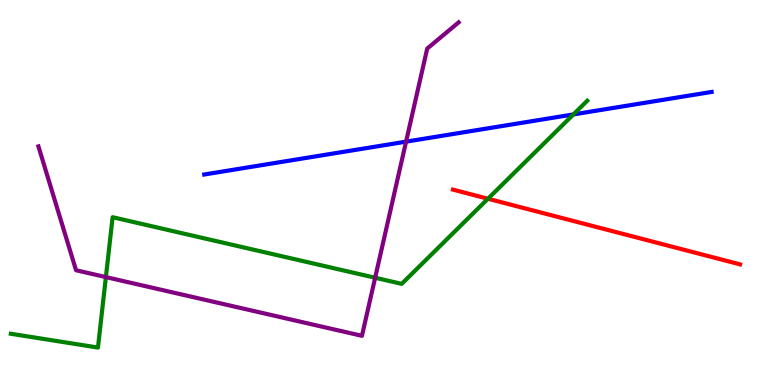[{'lines': ['blue', 'red'], 'intersections': []}, {'lines': ['green', 'red'], 'intersections': [{'x': 6.3, 'y': 4.84}]}, {'lines': ['purple', 'red'], 'intersections': []}, {'lines': ['blue', 'green'], 'intersections': [{'x': 7.4, 'y': 7.03}]}, {'lines': ['blue', 'purple'], 'intersections': [{'x': 5.24, 'y': 6.32}]}, {'lines': ['green', 'purple'], 'intersections': [{'x': 1.37, 'y': 2.8}, {'x': 4.84, 'y': 2.79}]}]